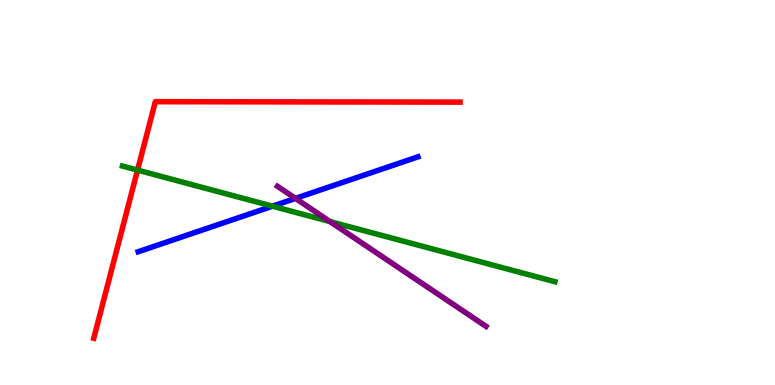[{'lines': ['blue', 'red'], 'intersections': []}, {'lines': ['green', 'red'], 'intersections': [{'x': 1.77, 'y': 5.58}]}, {'lines': ['purple', 'red'], 'intersections': []}, {'lines': ['blue', 'green'], 'intersections': [{'x': 3.52, 'y': 4.64}]}, {'lines': ['blue', 'purple'], 'intersections': [{'x': 3.81, 'y': 4.85}]}, {'lines': ['green', 'purple'], 'intersections': [{'x': 4.26, 'y': 4.25}]}]